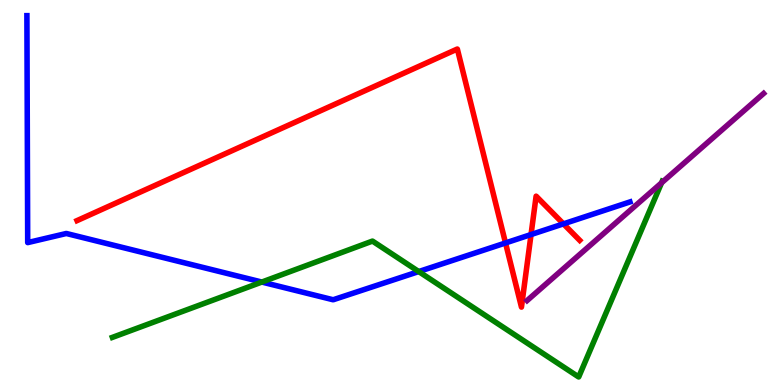[{'lines': ['blue', 'red'], 'intersections': [{'x': 6.52, 'y': 3.69}, {'x': 6.85, 'y': 3.91}, {'x': 7.27, 'y': 4.19}]}, {'lines': ['green', 'red'], 'intersections': []}, {'lines': ['purple', 'red'], 'intersections': []}, {'lines': ['blue', 'green'], 'intersections': [{'x': 3.38, 'y': 2.67}, {'x': 5.4, 'y': 2.95}]}, {'lines': ['blue', 'purple'], 'intersections': []}, {'lines': ['green', 'purple'], 'intersections': [{'x': 8.54, 'y': 5.25}]}]